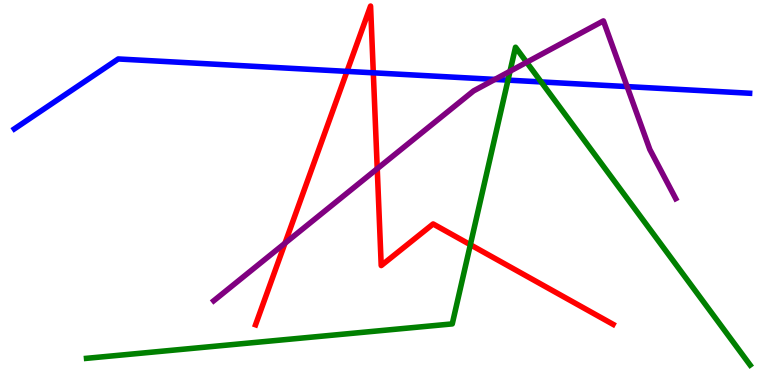[{'lines': ['blue', 'red'], 'intersections': [{'x': 4.48, 'y': 8.15}, {'x': 4.82, 'y': 8.11}]}, {'lines': ['green', 'red'], 'intersections': [{'x': 6.07, 'y': 3.64}]}, {'lines': ['purple', 'red'], 'intersections': [{'x': 3.68, 'y': 3.68}, {'x': 4.87, 'y': 5.62}]}, {'lines': ['blue', 'green'], 'intersections': [{'x': 6.55, 'y': 7.92}, {'x': 6.98, 'y': 7.87}]}, {'lines': ['blue', 'purple'], 'intersections': [{'x': 6.39, 'y': 7.94}, {'x': 8.09, 'y': 7.75}]}, {'lines': ['green', 'purple'], 'intersections': [{'x': 6.58, 'y': 8.15}, {'x': 6.8, 'y': 8.38}]}]